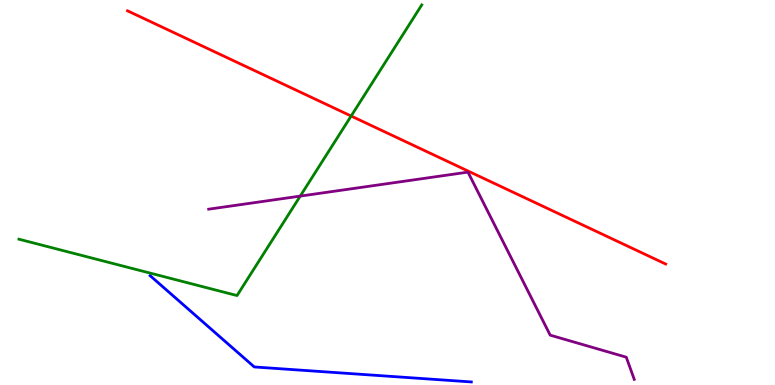[{'lines': ['blue', 'red'], 'intersections': []}, {'lines': ['green', 'red'], 'intersections': [{'x': 4.53, 'y': 6.99}]}, {'lines': ['purple', 'red'], 'intersections': []}, {'lines': ['blue', 'green'], 'intersections': []}, {'lines': ['blue', 'purple'], 'intersections': []}, {'lines': ['green', 'purple'], 'intersections': [{'x': 3.87, 'y': 4.91}]}]